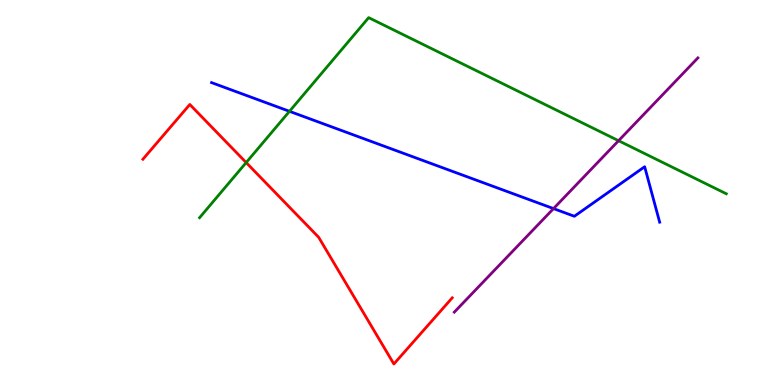[{'lines': ['blue', 'red'], 'intersections': []}, {'lines': ['green', 'red'], 'intersections': [{'x': 3.18, 'y': 5.78}]}, {'lines': ['purple', 'red'], 'intersections': []}, {'lines': ['blue', 'green'], 'intersections': [{'x': 3.74, 'y': 7.11}]}, {'lines': ['blue', 'purple'], 'intersections': [{'x': 7.14, 'y': 4.58}]}, {'lines': ['green', 'purple'], 'intersections': [{'x': 7.98, 'y': 6.35}]}]